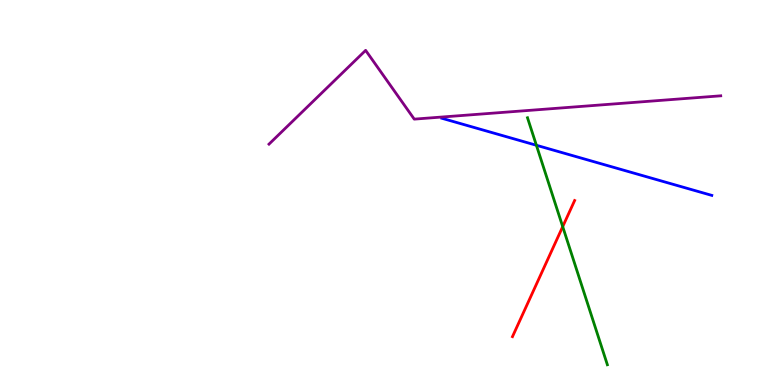[{'lines': ['blue', 'red'], 'intersections': []}, {'lines': ['green', 'red'], 'intersections': [{'x': 7.26, 'y': 4.11}]}, {'lines': ['purple', 'red'], 'intersections': []}, {'lines': ['blue', 'green'], 'intersections': [{'x': 6.92, 'y': 6.23}]}, {'lines': ['blue', 'purple'], 'intersections': []}, {'lines': ['green', 'purple'], 'intersections': []}]